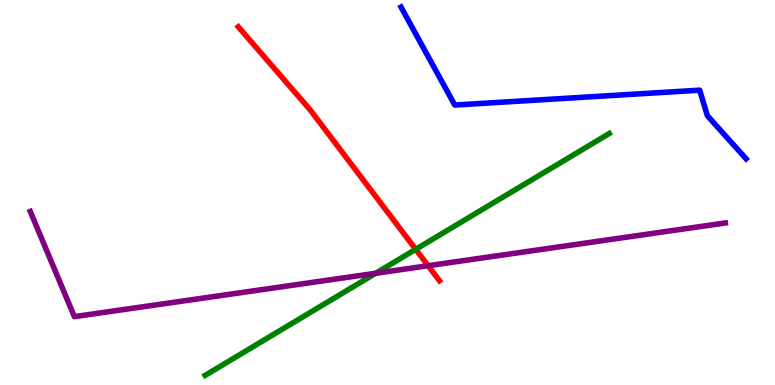[{'lines': ['blue', 'red'], 'intersections': []}, {'lines': ['green', 'red'], 'intersections': [{'x': 5.36, 'y': 3.52}]}, {'lines': ['purple', 'red'], 'intersections': [{'x': 5.52, 'y': 3.1}]}, {'lines': ['blue', 'green'], 'intersections': []}, {'lines': ['blue', 'purple'], 'intersections': []}, {'lines': ['green', 'purple'], 'intersections': [{'x': 4.85, 'y': 2.9}]}]